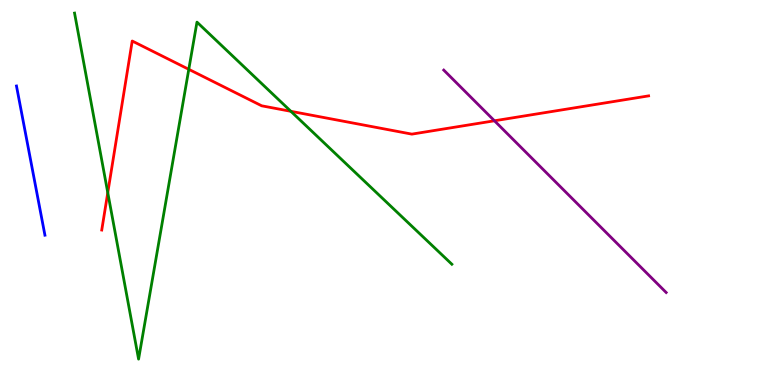[{'lines': ['blue', 'red'], 'intersections': []}, {'lines': ['green', 'red'], 'intersections': [{'x': 1.39, 'y': 5.0}, {'x': 2.44, 'y': 8.2}, {'x': 3.75, 'y': 7.11}]}, {'lines': ['purple', 'red'], 'intersections': [{'x': 6.38, 'y': 6.86}]}, {'lines': ['blue', 'green'], 'intersections': []}, {'lines': ['blue', 'purple'], 'intersections': []}, {'lines': ['green', 'purple'], 'intersections': []}]